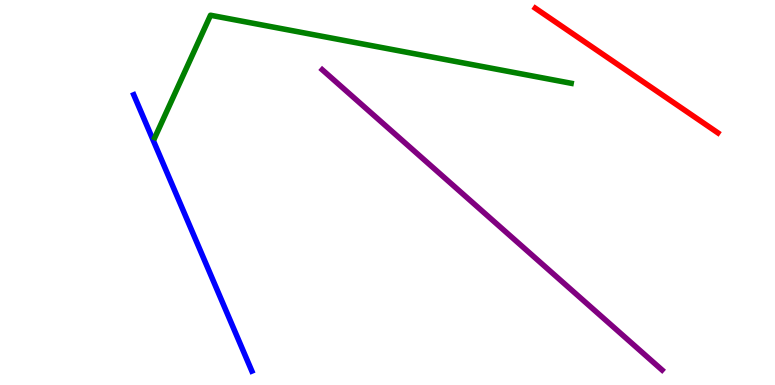[{'lines': ['blue', 'red'], 'intersections': []}, {'lines': ['green', 'red'], 'intersections': []}, {'lines': ['purple', 'red'], 'intersections': []}, {'lines': ['blue', 'green'], 'intersections': []}, {'lines': ['blue', 'purple'], 'intersections': []}, {'lines': ['green', 'purple'], 'intersections': []}]